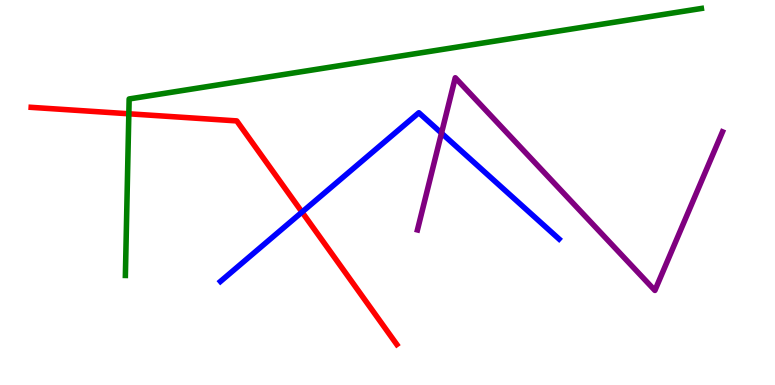[{'lines': ['blue', 'red'], 'intersections': [{'x': 3.9, 'y': 4.49}]}, {'lines': ['green', 'red'], 'intersections': [{'x': 1.66, 'y': 7.04}]}, {'lines': ['purple', 'red'], 'intersections': []}, {'lines': ['blue', 'green'], 'intersections': []}, {'lines': ['blue', 'purple'], 'intersections': [{'x': 5.7, 'y': 6.54}]}, {'lines': ['green', 'purple'], 'intersections': []}]